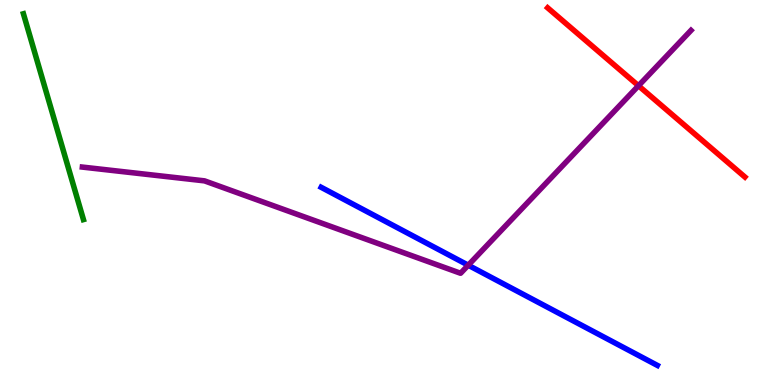[{'lines': ['blue', 'red'], 'intersections': []}, {'lines': ['green', 'red'], 'intersections': []}, {'lines': ['purple', 'red'], 'intersections': [{'x': 8.24, 'y': 7.77}]}, {'lines': ['blue', 'green'], 'intersections': []}, {'lines': ['blue', 'purple'], 'intersections': [{'x': 6.04, 'y': 3.11}]}, {'lines': ['green', 'purple'], 'intersections': []}]